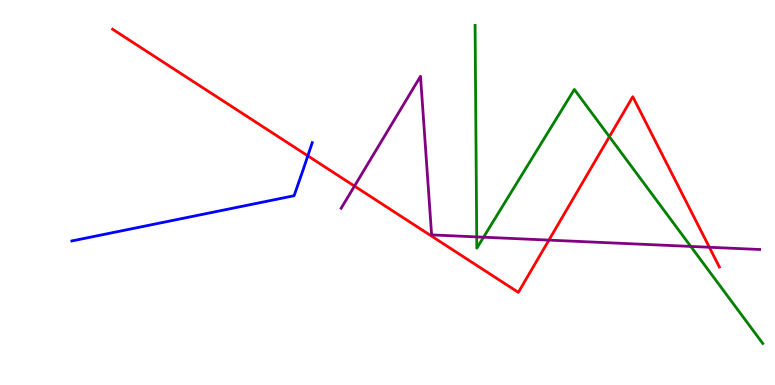[{'lines': ['blue', 'red'], 'intersections': [{'x': 3.97, 'y': 5.95}]}, {'lines': ['green', 'red'], 'intersections': [{'x': 7.86, 'y': 6.45}]}, {'lines': ['purple', 'red'], 'intersections': [{'x': 4.57, 'y': 5.17}, {'x': 7.08, 'y': 3.76}, {'x': 9.15, 'y': 3.58}]}, {'lines': ['blue', 'green'], 'intersections': []}, {'lines': ['blue', 'purple'], 'intersections': []}, {'lines': ['green', 'purple'], 'intersections': [{'x': 6.15, 'y': 3.85}, {'x': 6.24, 'y': 3.84}, {'x': 8.91, 'y': 3.6}]}]